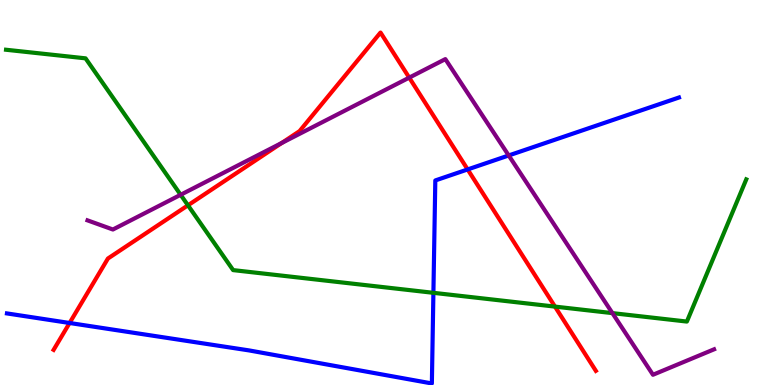[{'lines': ['blue', 'red'], 'intersections': [{'x': 0.898, 'y': 1.61}, {'x': 6.03, 'y': 5.6}]}, {'lines': ['green', 'red'], 'intersections': [{'x': 2.43, 'y': 4.67}, {'x': 7.16, 'y': 2.04}]}, {'lines': ['purple', 'red'], 'intersections': [{'x': 3.63, 'y': 6.29}, {'x': 5.28, 'y': 7.98}]}, {'lines': ['blue', 'green'], 'intersections': [{'x': 5.59, 'y': 2.39}]}, {'lines': ['blue', 'purple'], 'intersections': [{'x': 6.56, 'y': 5.96}]}, {'lines': ['green', 'purple'], 'intersections': [{'x': 2.33, 'y': 4.94}, {'x': 7.9, 'y': 1.87}]}]